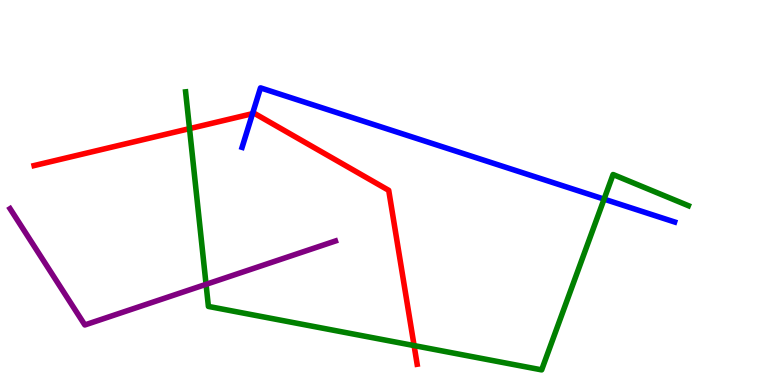[{'lines': ['blue', 'red'], 'intersections': [{'x': 3.26, 'y': 7.05}]}, {'lines': ['green', 'red'], 'intersections': [{'x': 2.45, 'y': 6.66}, {'x': 5.34, 'y': 1.02}]}, {'lines': ['purple', 'red'], 'intersections': []}, {'lines': ['blue', 'green'], 'intersections': [{'x': 7.79, 'y': 4.83}]}, {'lines': ['blue', 'purple'], 'intersections': []}, {'lines': ['green', 'purple'], 'intersections': [{'x': 2.66, 'y': 2.61}]}]